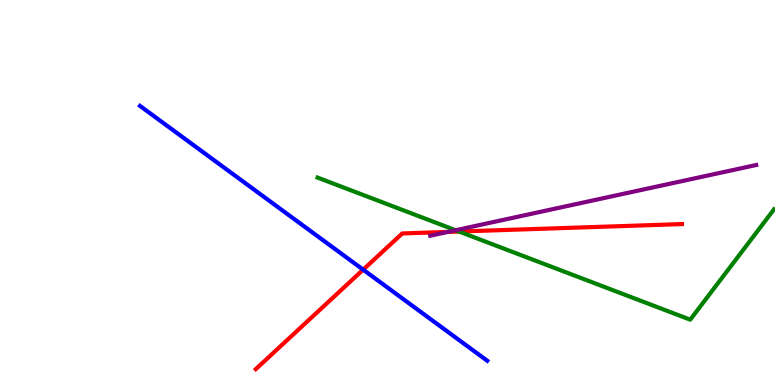[{'lines': ['blue', 'red'], 'intersections': [{'x': 4.69, 'y': 3.0}]}, {'lines': ['green', 'red'], 'intersections': [{'x': 5.92, 'y': 3.99}]}, {'lines': ['purple', 'red'], 'intersections': [{'x': 5.78, 'y': 3.98}]}, {'lines': ['blue', 'green'], 'intersections': []}, {'lines': ['blue', 'purple'], 'intersections': []}, {'lines': ['green', 'purple'], 'intersections': [{'x': 5.88, 'y': 4.02}]}]